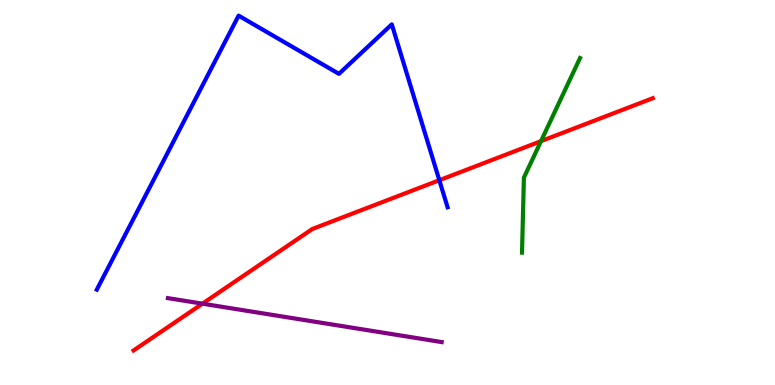[{'lines': ['blue', 'red'], 'intersections': [{'x': 5.67, 'y': 5.32}]}, {'lines': ['green', 'red'], 'intersections': [{'x': 6.98, 'y': 6.33}]}, {'lines': ['purple', 'red'], 'intersections': [{'x': 2.61, 'y': 2.11}]}, {'lines': ['blue', 'green'], 'intersections': []}, {'lines': ['blue', 'purple'], 'intersections': []}, {'lines': ['green', 'purple'], 'intersections': []}]